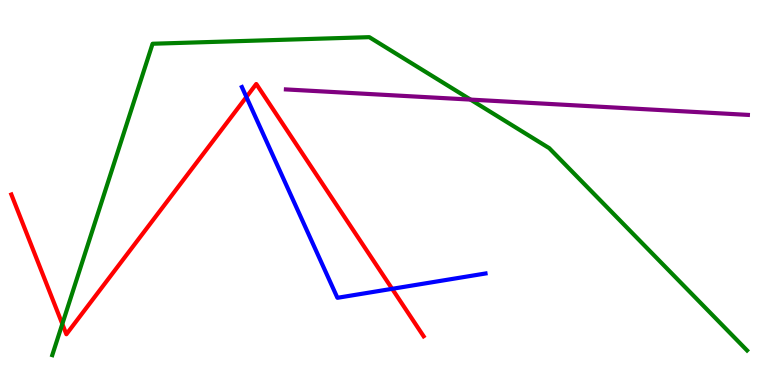[{'lines': ['blue', 'red'], 'intersections': [{'x': 3.18, 'y': 7.48}, {'x': 5.06, 'y': 2.5}]}, {'lines': ['green', 'red'], 'intersections': [{'x': 0.804, 'y': 1.59}]}, {'lines': ['purple', 'red'], 'intersections': []}, {'lines': ['blue', 'green'], 'intersections': []}, {'lines': ['blue', 'purple'], 'intersections': []}, {'lines': ['green', 'purple'], 'intersections': [{'x': 6.07, 'y': 7.41}]}]